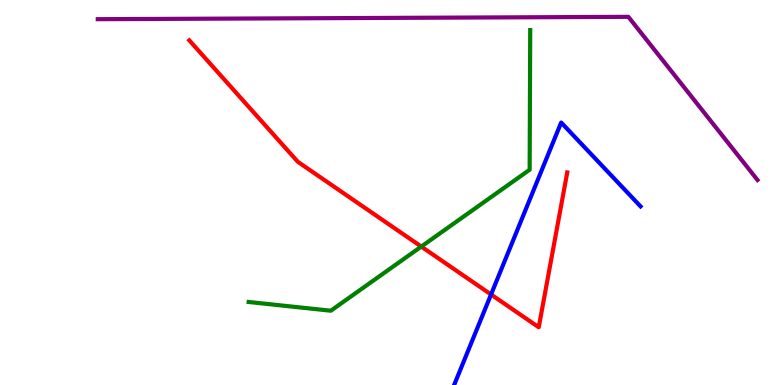[{'lines': ['blue', 'red'], 'intersections': [{'x': 6.34, 'y': 2.35}]}, {'lines': ['green', 'red'], 'intersections': [{'x': 5.44, 'y': 3.6}]}, {'lines': ['purple', 'red'], 'intersections': []}, {'lines': ['blue', 'green'], 'intersections': []}, {'lines': ['blue', 'purple'], 'intersections': []}, {'lines': ['green', 'purple'], 'intersections': []}]